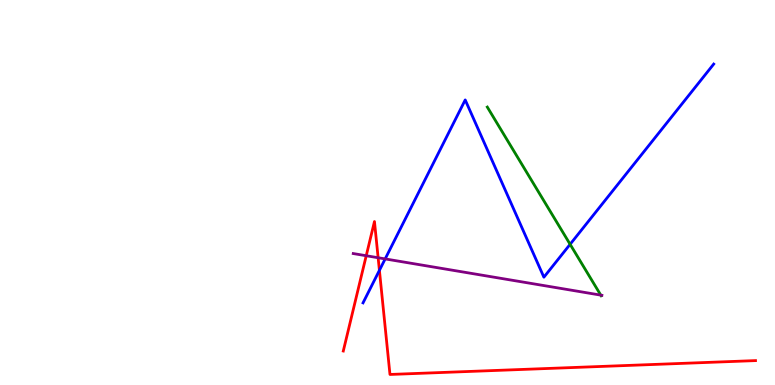[{'lines': ['blue', 'red'], 'intersections': [{'x': 4.9, 'y': 2.98}]}, {'lines': ['green', 'red'], 'intersections': []}, {'lines': ['purple', 'red'], 'intersections': [{'x': 4.73, 'y': 3.36}, {'x': 4.88, 'y': 3.31}]}, {'lines': ['blue', 'green'], 'intersections': [{'x': 7.36, 'y': 3.65}]}, {'lines': ['blue', 'purple'], 'intersections': [{'x': 4.97, 'y': 3.27}]}, {'lines': ['green', 'purple'], 'intersections': [{'x': 7.75, 'y': 2.33}]}]